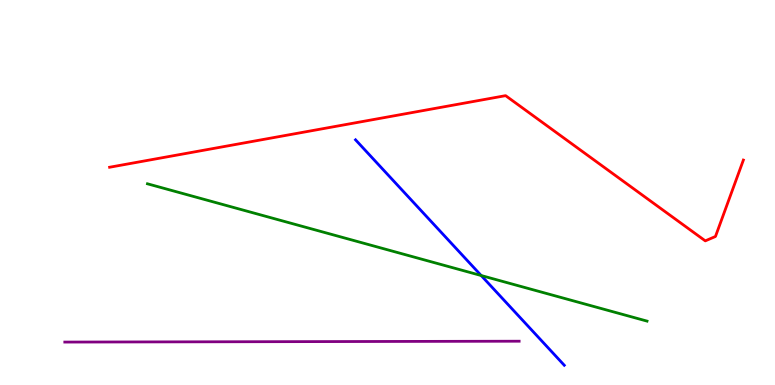[{'lines': ['blue', 'red'], 'intersections': []}, {'lines': ['green', 'red'], 'intersections': []}, {'lines': ['purple', 'red'], 'intersections': []}, {'lines': ['blue', 'green'], 'intersections': [{'x': 6.21, 'y': 2.84}]}, {'lines': ['blue', 'purple'], 'intersections': []}, {'lines': ['green', 'purple'], 'intersections': []}]